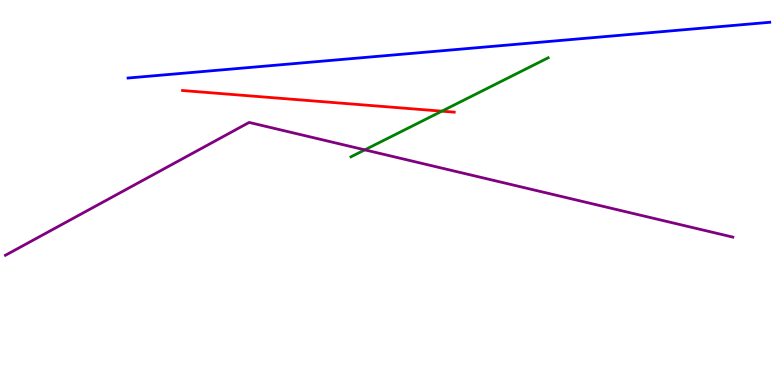[{'lines': ['blue', 'red'], 'intersections': []}, {'lines': ['green', 'red'], 'intersections': [{'x': 5.7, 'y': 7.11}]}, {'lines': ['purple', 'red'], 'intersections': []}, {'lines': ['blue', 'green'], 'intersections': []}, {'lines': ['blue', 'purple'], 'intersections': []}, {'lines': ['green', 'purple'], 'intersections': [{'x': 4.71, 'y': 6.11}]}]